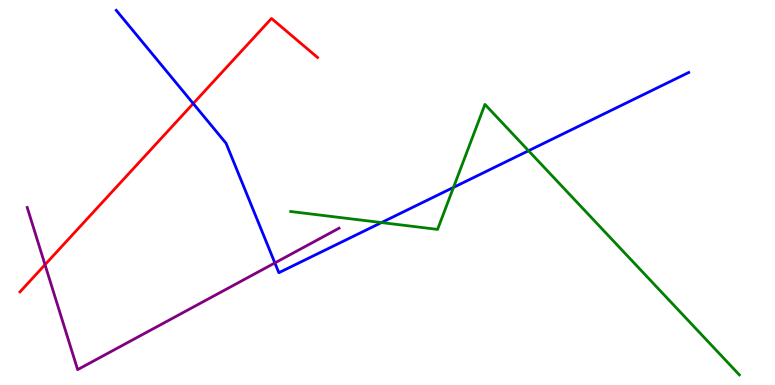[{'lines': ['blue', 'red'], 'intersections': [{'x': 2.49, 'y': 7.31}]}, {'lines': ['green', 'red'], 'intersections': []}, {'lines': ['purple', 'red'], 'intersections': [{'x': 0.581, 'y': 3.13}]}, {'lines': ['blue', 'green'], 'intersections': [{'x': 4.92, 'y': 4.22}, {'x': 5.85, 'y': 5.13}, {'x': 6.82, 'y': 6.08}]}, {'lines': ['blue', 'purple'], 'intersections': [{'x': 3.55, 'y': 3.17}]}, {'lines': ['green', 'purple'], 'intersections': []}]